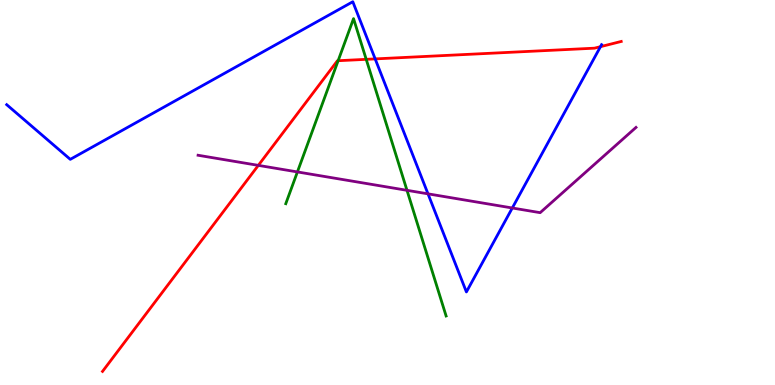[{'lines': ['blue', 'red'], 'intersections': [{'x': 4.84, 'y': 8.47}, {'x': 7.75, 'y': 8.79}]}, {'lines': ['green', 'red'], 'intersections': [{'x': 4.36, 'y': 8.42}, {'x': 4.73, 'y': 8.46}]}, {'lines': ['purple', 'red'], 'intersections': [{'x': 3.33, 'y': 5.7}]}, {'lines': ['blue', 'green'], 'intersections': []}, {'lines': ['blue', 'purple'], 'intersections': [{'x': 5.52, 'y': 4.97}, {'x': 6.61, 'y': 4.6}]}, {'lines': ['green', 'purple'], 'intersections': [{'x': 3.84, 'y': 5.53}, {'x': 5.25, 'y': 5.06}]}]